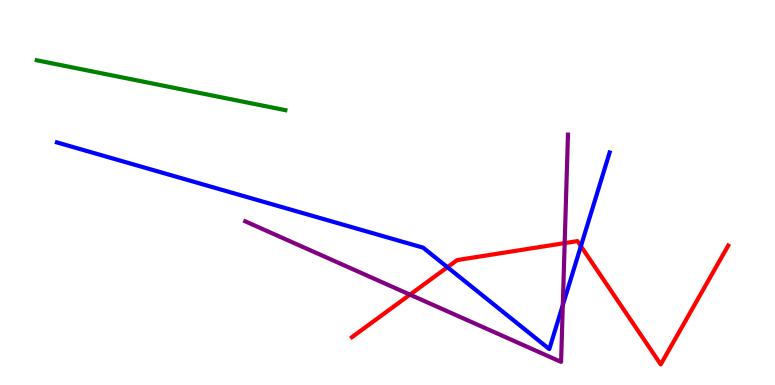[{'lines': ['blue', 'red'], 'intersections': [{'x': 5.77, 'y': 3.06}, {'x': 7.5, 'y': 3.61}]}, {'lines': ['green', 'red'], 'intersections': []}, {'lines': ['purple', 'red'], 'intersections': [{'x': 5.29, 'y': 2.35}, {'x': 7.29, 'y': 3.69}]}, {'lines': ['blue', 'green'], 'intersections': []}, {'lines': ['blue', 'purple'], 'intersections': [{'x': 7.26, 'y': 2.07}]}, {'lines': ['green', 'purple'], 'intersections': []}]